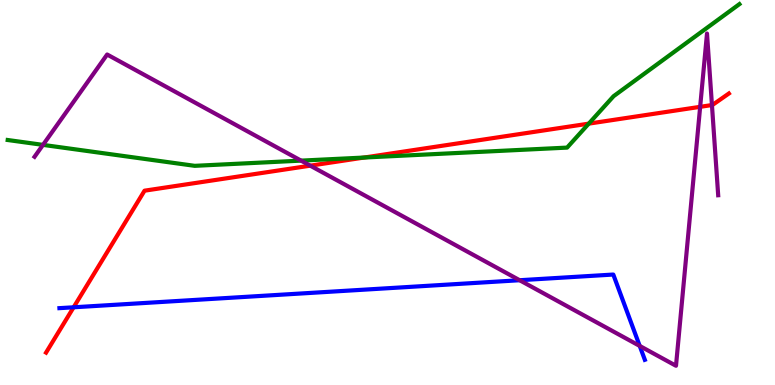[{'lines': ['blue', 'red'], 'intersections': [{'x': 0.95, 'y': 2.02}]}, {'lines': ['green', 'red'], 'intersections': [{'x': 4.7, 'y': 5.91}, {'x': 7.6, 'y': 6.79}]}, {'lines': ['purple', 'red'], 'intersections': [{'x': 4.0, 'y': 5.7}, {'x': 9.03, 'y': 7.23}, {'x': 9.19, 'y': 7.27}]}, {'lines': ['blue', 'green'], 'intersections': []}, {'lines': ['blue', 'purple'], 'intersections': [{'x': 6.71, 'y': 2.72}, {'x': 8.25, 'y': 1.01}]}, {'lines': ['green', 'purple'], 'intersections': [{'x': 0.555, 'y': 6.24}, {'x': 3.88, 'y': 5.83}]}]